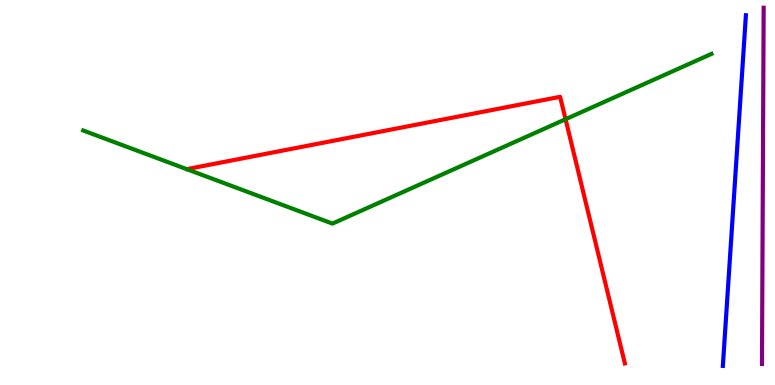[{'lines': ['blue', 'red'], 'intersections': []}, {'lines': ['green', 'red'], 'intersections': [{'x': 7.3, 'y': 6.9}]}, {'lines': ['purple', 'red'], 'intersections': []}, {'lines': ['blue', 'green'], 'intersections': []}, {'lines': ['blue', 'purple'], 'intersections': []}, {'lines': ['green', 'purple'], 'intersections': []}]